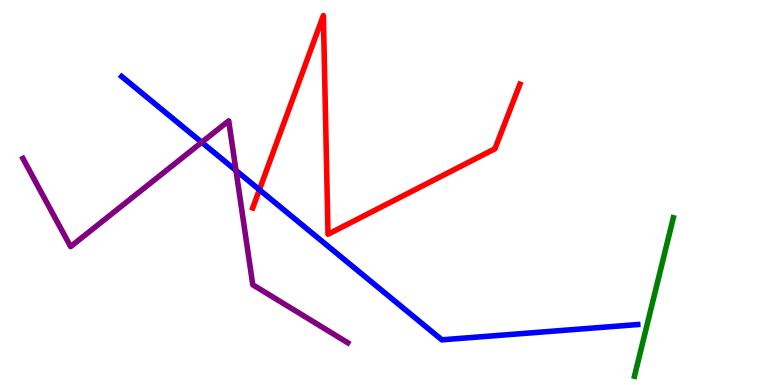[{'lines': ['blue', 'red'], 'intersections': [{'x': 3.35, 'y': 5.07}]}, {'lines': ['green', 'red'], 'intersections': []}, {'lines': ['purple', 'red'], 'intersections': []}, {'lines': ['blue', 'green'], 'intersections': []}, {'lines': ['blue', 'purple'], 'intersections': [{'x': 2.6, 'y': 6.3}, {'x': 3.05, 'y': 5.57}]}, {'lines': ['green', 'purple'], 'intersections': []}]